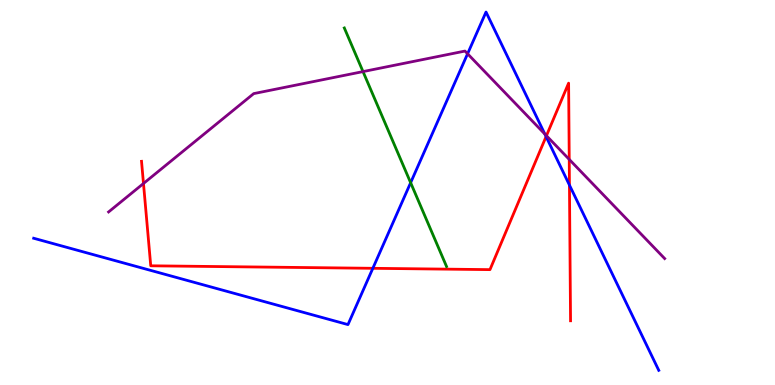[{'lines': ['blue', 'red'], 'intersections': [{'x': 4.81, 'y': 3.03}, {'x': 7.05, 'y': 6.45}, {'x': 7.35, 'y': 5.19}]}, {'lines': ['green', 'red'], 'intersections': []}, {'lines': ['purple', 'red'], 'intersections': [{'x': 1.85, 'y': 5.23}, {'x': 7.05, 'y': 6.47}, {'x': 7.34, 'y': 5.86}]}, {'lines': ['blue', 'green'], 'intersections': [{'x': 5.3, 'y': 5.25}]}, {'lines': ['blue', 'purple'], 'intersections': [{'x': 6.03, 'y': 8.6}, {'x': 7.03, 'y': 6.52}]}, {'lines': ['green', 'purple'], 'intersections': [{'x': 4.68, 'y': 8.14}]}]